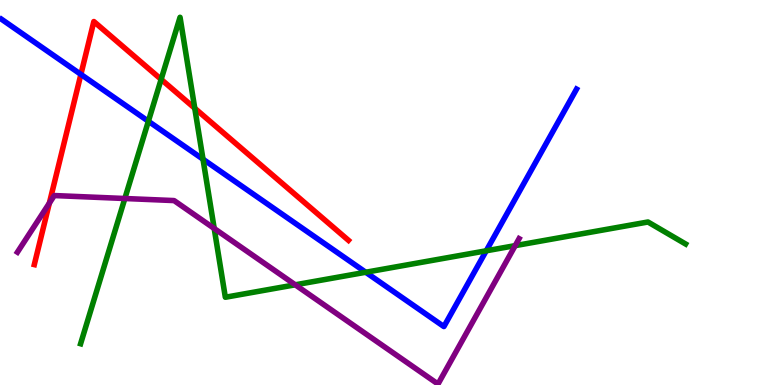[{'lines': ['blue', 'red'], 'intersections': [{'x': 1.04, 'y': 8.07}]}, {'lines': ['green', 'red'], 'intersections': [{'x': 2.08, 'y': 7.94}, {'x': 2.51, 'y': 7.19}]}, {'lines': ['purple', 'red'], 'intersections': [{'x': 0.637, 'y': 4.72}]}, {'lines': ['blue', 'green'], 'intersections': [{'x': 1.91, 'y': 6.85}, {'x': 2.62, 'y': 5.86}, {'x': 4.72, 'y': 2.93}, {'x': 6.27, 'y': 3.49}]}, {'lines': ['blue', 'purple'], 'intersections': []}, {'lines': ['green', 'purple'], 'intersections': [{'x': 1.61, 'y': 4.84}, {'x': 2.76, 'y': 4.07}, {'x': 3.81, 'y': 2.6}, {'x': 6.65, 'y': 3.62}]}]